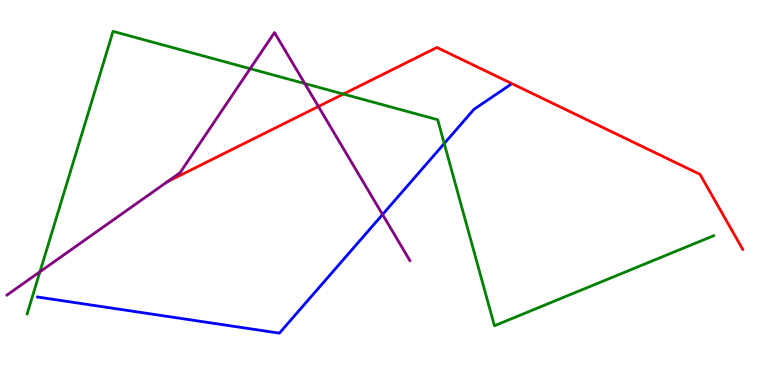[{'lines': ['blue', 'red'], 'intersections': []}, {'lines': ['green', 'red'], 'intersections': [{'x': 4.43, 'y': 7.56}]}, {'lines': ['purple', 'red'], 'intersections': [{'x': 2.16, 'y': 5.28}, {'x': 4.11, 'y': 7.23}]}, {'lines': ['blue', 'green'], 'intersections': [{'x': 5.73, 'y': 6.27}]}, {'lines': ['blue', 'purple'], 'intersections': [{'x': 4.94, 'y': 4.43}]}, {'lines': ['green', 'purple'], 'intersections': [{'x': 0.515, 'y': 2.94}, {'x': 3.23, 'y': 8.22}, {'x': 3.93, 'y': 7.83}]}]